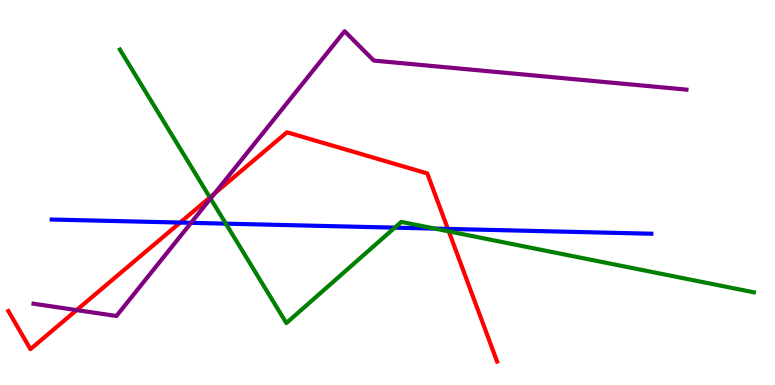[{'lines': ['blue', 'red'], 'intersections': [{'x': 2.32, 'y': 4.22}, {'x': 5.78, 'y': 4.05}]}, {'lines': ['green', 'red'], 'intersections': [{'x': 2.71, 'y': 4.87}, {'x': 5.79, 'y': 3.99}]}, {'lines': ['purple', 'red'], 'intersections': [{'x': 0.989, 'y': 1.95}, {'x': 2.77, 'y': 4.98}]}, {'lines': ['blue', 'green'], 'intersections': [{'x': 2.91, 'y': 4.19}, {'x': 5.09, 'y': 4.09}, {'x': 5.61, 'y': 4.06}]}, {'lines': ['blue', 'purple'], 'intersections': [{'x': 2.47, 'y': 4.21}]}, {'lines': ['green', 'purple'], 'intersections': [{'x': 2.72, 'y': 4.84}]}]